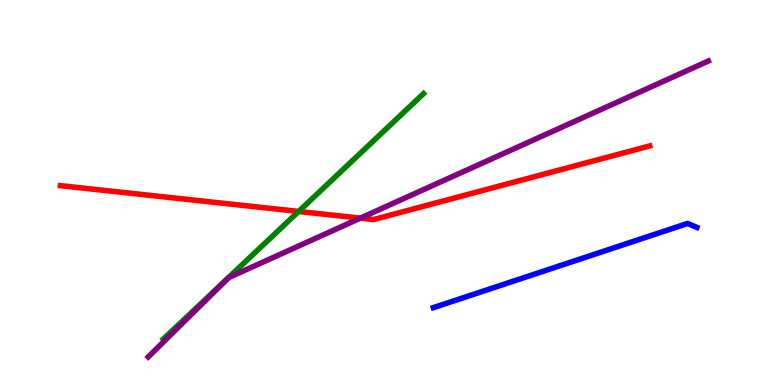[{'lines': ['blue', 'red'], 'intersections': []}, {'lines': ['green', 'red'], 'intersections': [{'x': 3.85, 'y': 4.51}]}, {'lines': ['purple', 'red'], 'intersections': [{'x': 4.65, 'y': 4.33}]}, {'lines': ['blue', 'green'], 'intersections': []}, {'lines': ['blue', 'purple'], 'intersections': []}, {'lines': ['green', 'purple'], 'intersections': []}]